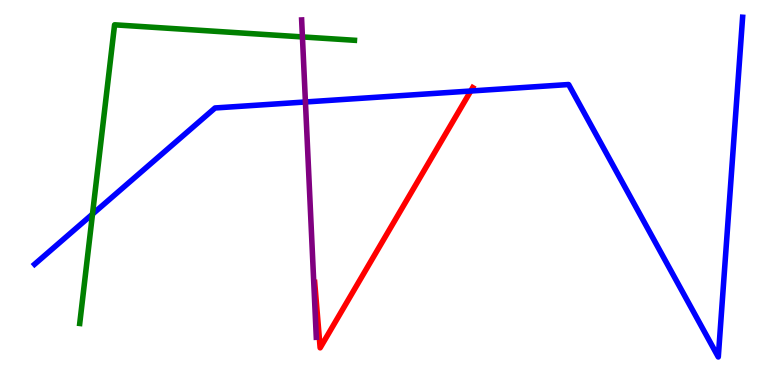[{'lines': ['blue', 'red'], 'intersections': [{'x': 6.07, 'y': 7.64}]}, {'lines': ['green', 'red'], 'intersections': []}, {'lines': ['purple', 'red'], 'intersections': []}, {'lines': ['blue', 'green'], 'intersections': [{'x': 1.19, 'y': 4.44}]}, {'lines': ['blue', 'purple'], 'intersections': [{'x': 3.94, 'y': 7.35}]}, {'lines': ['green', 'purple'], 'intersections': [{'x': 3.9, 'y': 9.04}]}]